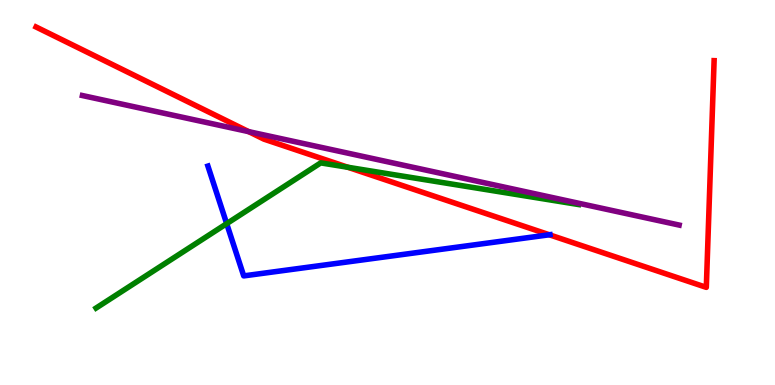[{'lines': ['blue', 'red'], 'intersections': [{'x': 7.09, 'y': 3.9}]}, {'lines': ['green', 'red'], 'intersections': [{'x': 4.49, 'y': 5.66}]}, {'lines': ['purple', 'red'], 'intersections': [{'x': 3.21, 'y': 6.58}]}, {'lines': ['blue', 'green'], 'intersections': [{'x': 2.92, 'y': 4.19}]}, {'lines': ['blue', 'purple'], 'intersections': []}, {'lines': ['green', 'purple'], 'intersections': []}]